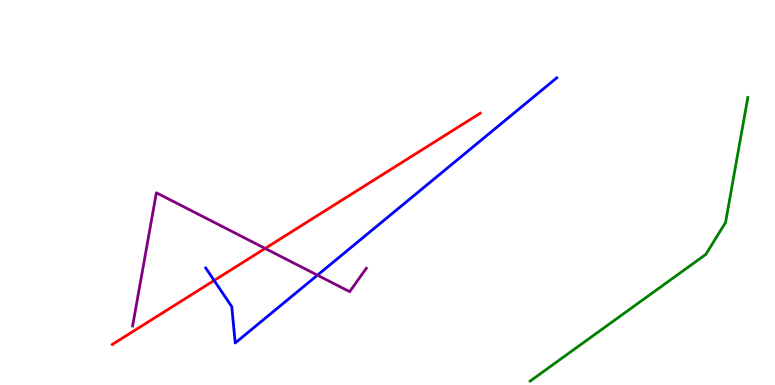[{'lines': ['blue', 'red'], 'intersections': [{'x': 2.76, 'y': 2.72}]}, {'lines': ['green', 'red'], 'intersections': []}, {'lines': ['purple', 'red'], 'intersections': [{'x': 3.42, 'y': 3.55}]}, {'lines': ['blue', 'green'], 'intersections': []}, {'lines': ['blue', 'purple'], 'intersections': [{'x': 4.1, 'y': 2.85}]}, {'lines': ['green', 'purple'], 'intersections': []}]